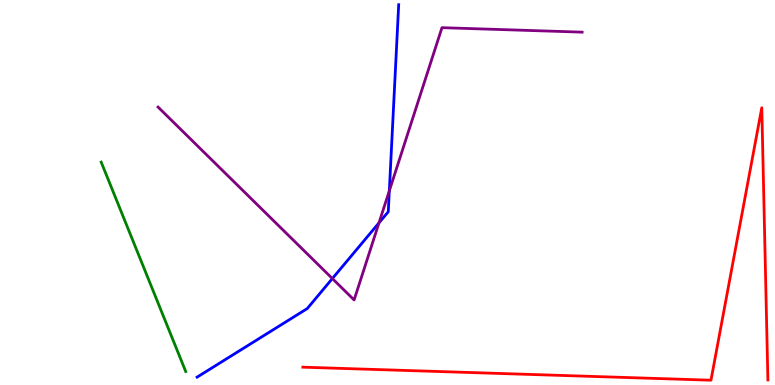[{'lines': ['blue', 'red'], 'intersections': []}, {'lines': ['green', 'red'], 'intersections': []}, {'lines': ['purple', 'red'], 'intersections': []}, {'lines': ['blue', 'green'], 'intersections': []}, {'lines': ['blue', 'purple'], 'intersections': [{'x': 4.29, 'y': 2.76}, {'x': 4.89, 'y': 4.21}, {'x': 5.02, 'y': 5.04}]}, {'lines': ['green', 'purple'], 'intersections': []}]